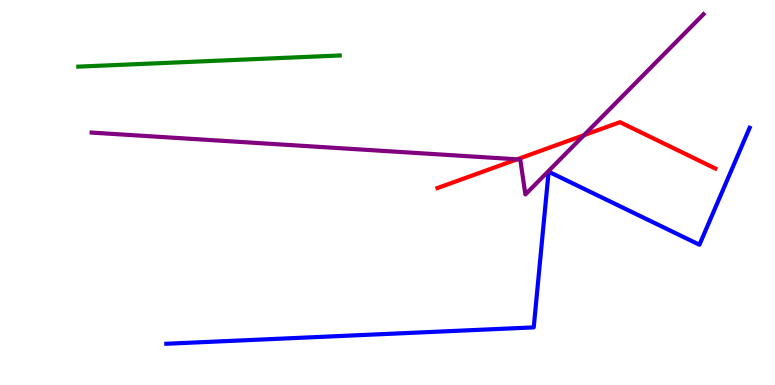[{'lines': ['blue', 'red'], 'intersections': []}, {'lines': ['green', 'red'], 'intersections': []}, {'lines': ['purple', 'red'], 'intersections': [{'x': 6.67, 'y': 5.86}, {'x': 7.54, 'y': 6.49}]}, {'lines': ['blue', 'green'], 'intersections': []}, {'lines': ['blue', 'purple'], 'intersections': []}, {'lines': ['green', 'purple'], 'intersections': []}]